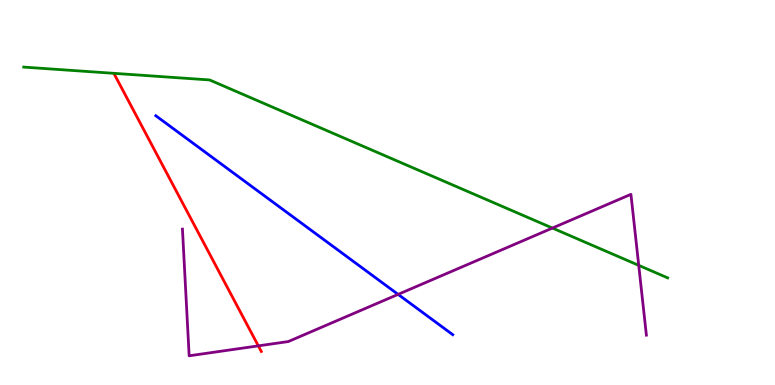[{'lines': ['blue', 'red'], 'intersections': []}, {'lines': ['green', 'red'], 'intersections': []}, {'lines': ['purple', 'red'], 'intersections': [{'x': 3.33, 'y': 1.02}]}, {'lines': ['blue', 'green'], 'intersections': []}, {'lines': ['blue', 'purple'], 'intersections': [{'x': 5.14, 'y': 2.35}]}, {'lines': ['green', 'purple'], 'intersections': [{'x': 7.13, 'y': 4.08}, {'x': 8.24, 'y': 3.11}]}]